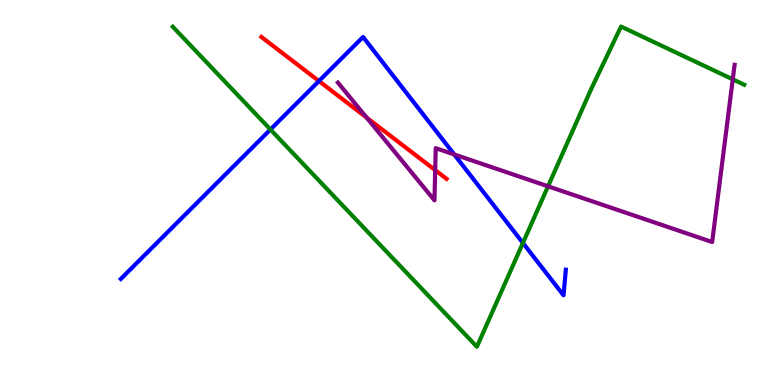[{'lines': ['blue', 'red'], 'intersections': [{'x': 4.12, 'y': 7.89}]}, {'lines': ['green', 'red'], 'intersections': []}, {'lines': ['purple', 'red'], 'intersections': [{'x': 4.73, 'y': 6.95}, {'x': 5.62, 'y': 5.58}]}, {'lines': ['blue', 'green'], 'intersections': [{'x': 3.49, 'y': 6.64}, {'x': 6.75, 'y': 3.69}]}, {'lines': ['blue', 'purple'], 'intersections': [{'x': 5.86, 'y': 5.99}]}, {'lines': ['green', 'purple'], 'intersections': [{'x': 7.07, 'y': 5.16}, {'x': 9.45, 'y': 7.94}]}]